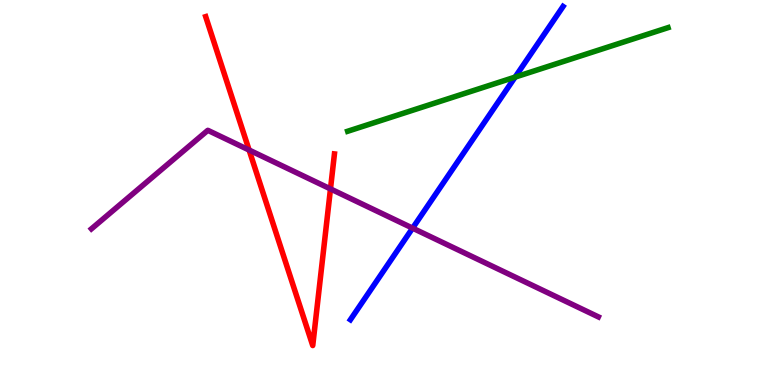[{'lines': ['blue', 'red'], 'intersections': []}, {'lines': ['green', 'red'], 'intersections': []}, {'lines': ['purple', 'red'], 'intersections': [{'x': 3.21, 'y': 6.1}, {'x': 4.26, 'y': 5.09}]}, {'lines': ['blue', 'green'], 'intersections': [{'x': 6.65, 'y': 8.0}]}, {'lines': ['blue', 'purple'], 'intersections': [{'x': 5.32, 'y': 4.07}]}, {'lines': ['green', 'purple'], 'intersections': []}]